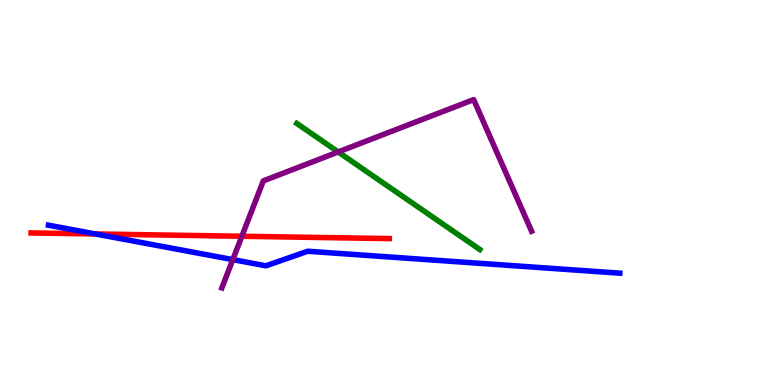[{'lines': ['blue', 'red'], 'intersections': [{'x': 1.23, 'y': 3.92}]}, {'lines': ['green', 'red'], 'intersections': []}, {'lines': ['purple', 'red'], 'intersections': [{'x': 3.12, 'y': 3.86}]}, {'lines': ['blue', 'green'], 'intersections': []}, {'lines': ['blue', 'purple'], 'intersections': [{'x': 3.0, 'y': 3.26}]}, {'lines': ['green', 'purple'], 'intersections': [{'x': 4.36, 'y': 6.05}]}]